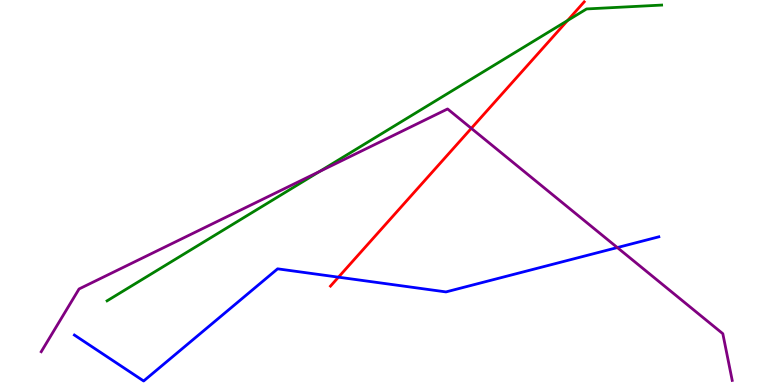[{'lines': ['blue', 'red'], 'intersections': [{'x': 4.37, 'y': 2.8}]}, {'lines': ['green', 'red'], 'intersections': [{'x': 7.32, 'y': 9.47}]}, {'lines': ['purple', 'red'], 'intersections': [{'x': 6.08, 'y': 6.67}]}, {'lines': ['blue', 'green'], 'intersections': []}, {'lines': ['blue', 'purple'], 'intersections': [{'x': 7.97, 'y': 3.57}]}, {'lines': ['green', 'purple'], 'intersections': [{'x': 4.12, 'y': 5.55}]}]